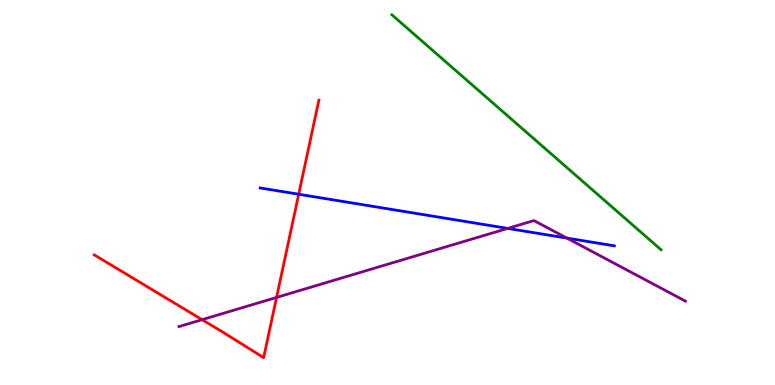[{'lines': ['blue', 'red'], 'intersections': [{'x': 3.85, 'y': 4.95}]}, {'lines': ['green', 'red'], 'intersections': []}, {'lines': ['purple', 'red'], 'intersections': [{'x': 2.61, 'y': 1.7}, {'x': 3.57, 'y': 2.27}]}, {'lines': ['blue', 'green'], 'intersections': []}, {'lines': ['blue', 'purple'], 'intersections': [{'x': 6.55, 'y': 4.07}, {'x': 7.31, 'y': 3.82}]}, {'lines': ['green', 'purple'], 'intersections': []}]